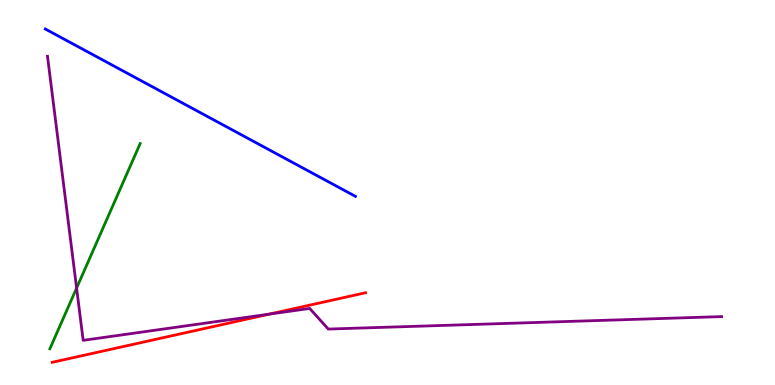[{'lines': ['blue', 'red'], 'intersections': []}, {'lines': ['green', 'red'], 'intersections': []}, {'lines': ['purple', 'red'], 'intersections': [{'x': 3.47, 'y': 1.84}]}, {'lines': ['blue', 'green'], 'intersections': []}, {'lines': ['blue', 'purple'], 'intersections': []}, {'lines': ['green', 'purple'], 'intersections': [{'x': 0.988, 'y': 2.52}]}]